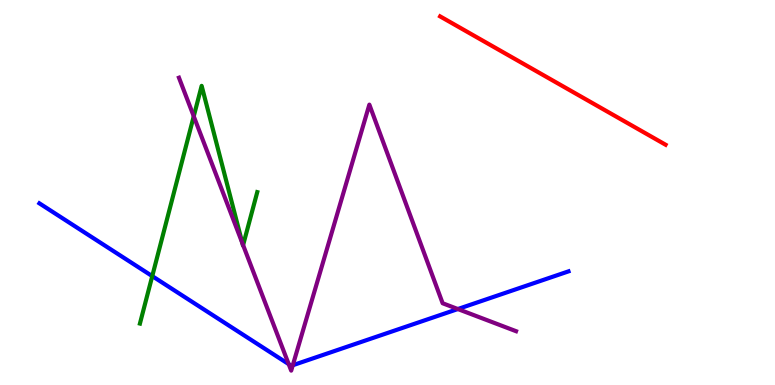[{'lines': ['blue', 'red'], 'intersections': []}, {'lines': ['green', 'red'], 'intersections': []}, {'lines': ['purple', 'red'], 'intersections': []}, {'lines': ['blue', 'green'], 'intersections': [{'x': 1.96, 'y': 2.83}]}, {'lines': ['blue', 'purple'], 'intersections': [{'x': 3.73, 'y': 0.542}, {'x': 3.78, 'y': 0.513}, {'x': 5.91, 'y': 1.97}]}, {'lines': ['green', 'purple'], 'intersections': [{'x': 2.5, 'y': 6.98}, {'x': 3.13, 'y': 3.68}, {'x': 3.14, 'y': 3.63}]}]